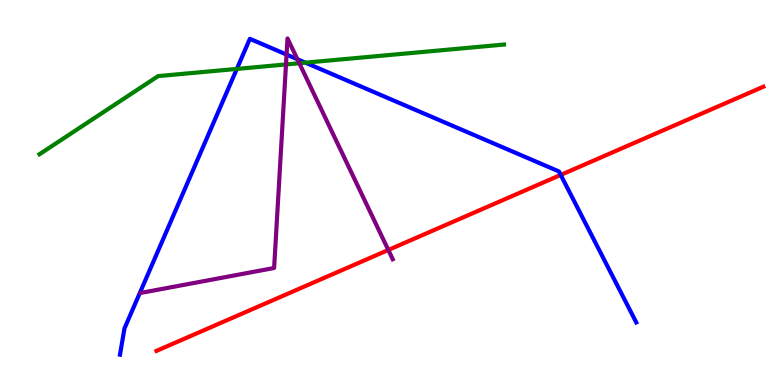[{'lines': ['blue', 'red'], 'intersections': [{'x': 7.24, 'y': 5.46}]}, {'lines': ['green', 'red'], 'intersections': []}, {'lines': ['purple', 'red'], 'intersections': [{'x': 5.01, 'y': 3.51}]}, {'lines': ['blue', 'green'], 'intersections': [{'x': 3.06, 'y': 8.21}, {'x': 3.94, 'y': 8.37}]}, {'lines': ['blue', 'purple'], 'intersections': [{'x': 3.7, 'y': 8.58}, {'x': 3.84, 'y': 8.46}]}, {'lines': ['green', 'purple'], 'intersections': [{'x': 3.69, 'y': 8.33}, {'x': 3.86, 'y': 8.36}]}]